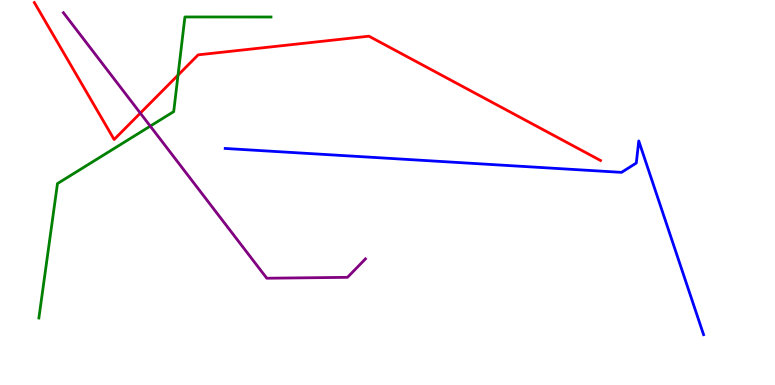[{'lines': ['blue', 'red'], 'intersections': []}, {'lines': ['green', 'red'], 'intersections': [{'x': 2.3, 'y': 8.05}]}, {'lines': ['purple', 'red'], 'intersections': [{'x': 1.81, 'y': 7.06}]}, {'lines': ['blue', 'green'], 'intersections': []}, {'lines': ['blue', 'purple'], 'intersections': []}, {'lines': ['green', 'purple'], 'intersections': [{'x': 1.94, 'y': 6.72}]}]